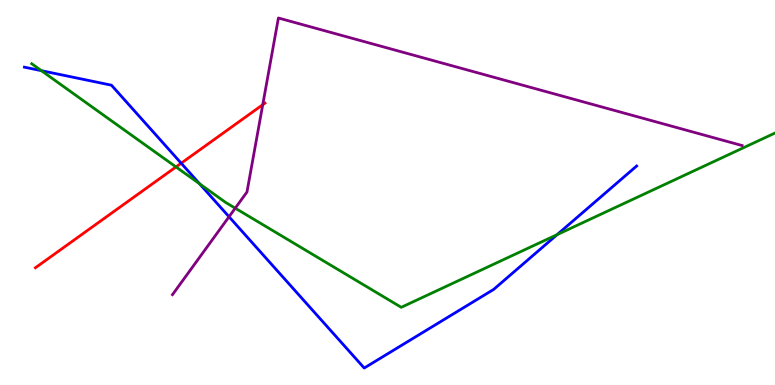[{'lines': ['blue', 'red'], 'intersections': [{'x': 2.34, 'y': 5.76}]}, {'lines': ['green', 'red'], 'intersections': [{'x': 2.27, 'y': 5.66}]}, {'lines': ['purple', 'red'], 'intersections': [{'x': 3.39, 'y': 7.28}]}, {'lines': ['blue', 'green'], 'intersections': [{'x': 0.534, 'y': 8.16}, {'x': 2.57, 'y': 5.23}, {'x': 7.19, 'y': 3.91}]}, {'lines': ['blue', 'purple'], 'intersections': [{'x': 2.96, 'y': 4.37}]}, {'lines': ['green', 'purple'], 'intersections': [{'x': 3.04, 'y': 4.59}]}]